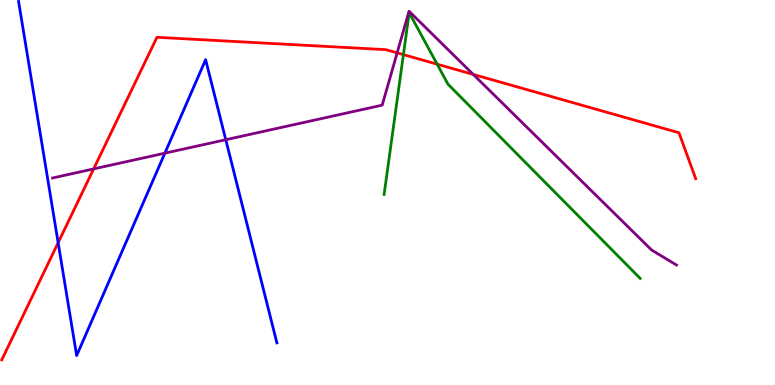[{'lines': ['blue', 'red'], 'intersections': [{'x': 0.75, 'y': 3.7}]}, {'lines': ['green', 'red'], 'intersections': [{'x': 5.21, 'y': 8.58}, {'x': 5.64, 'y': 8.33}]}, {'lines': ['purple', 'red'], 'intersections': [{'x': 1.21, 'y': 5.61}, {'x': 5.12, 'y': 8.63}, {'x': 6.11, 'y': 8.07}]}, {'lines': ['blue', 'green'], 'intersections': []}, {'lines': ['blue', 'purple'], 'intersections': [{'x': 2.13, 'y': 6.02}, {'x': 2.91, 'y': 6.37}]}, {'lines': ['green', 'purple'], 'intersections': []}]